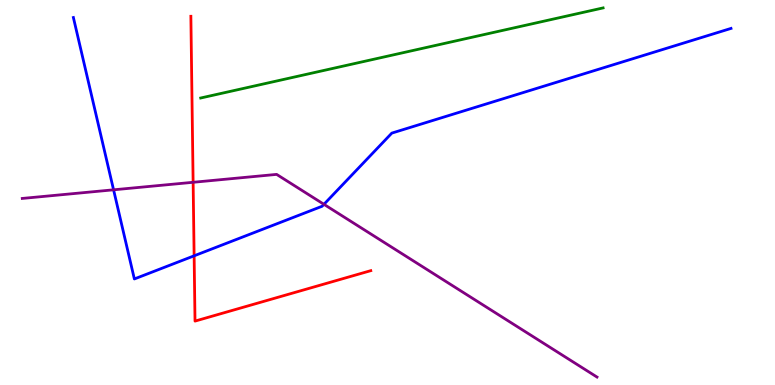[{'lines': ['blue', 'red'], 'intersections': [{'x': 2.5, 'y': 3.36}]}, {'lines': ['green', 'red'], 'intersections': []}, {'lines': ['purple', 'red'], 'intersections': [{'x': 2.49, 'y': 5.27}]}, {'lines': ['blue', 'green'], 'intersections': []}, {'lines': ['blue', 'purple'], 'intersections': [{'x': 1.47, 'y': 5.07}, {'x': 4.18, 'y': 4.69}]}, {'lines': ['green', 'purple'], 'intersections': []}]